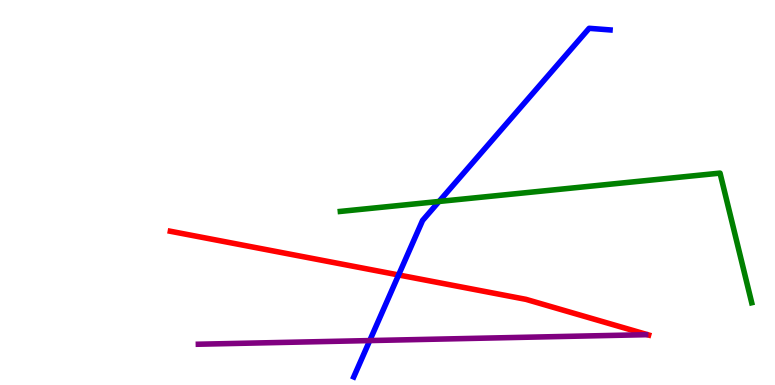[{'lines': ['blue', 'red'], 'intersections': [{'x': 5.14, 'y': 2.86}]}, {'lines': ['green', 'red'], 'intersections': []}, {'lines': ['purple', 'red'], 'intersections': []}, {'lines': ['blue', 'green'], 'intersections': [{'x': 5.67, 'y': 4.77}]}, {'lines': ['blue', 'purple'], 'intersections': [{'x': 4.77, 'y': 1.15}]}, {'lines': ['green', 'purple'], 'intersections': []}]